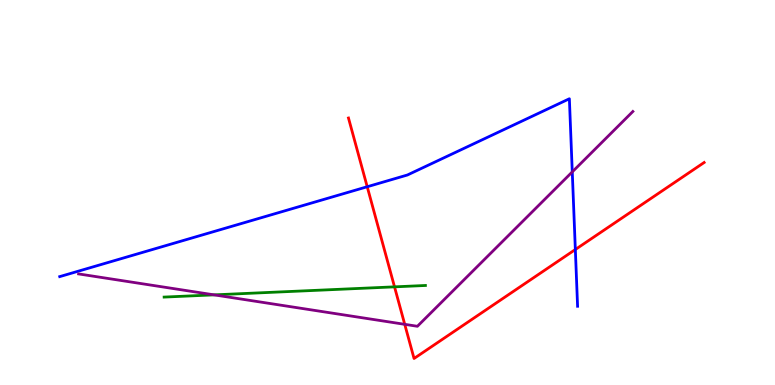[{'lines': ['blue', 'red'], 'intersections': [{'x': 4.74, 'y': 5.15}, {'x': 7.42, 'y': 3.52}]}, {'lines': ['green', 'red'], 'intersections': [{'x': 5.09, 'y': 2.55}]}, {'lines': ['purple', 'red'], 'intersections': [{'x': 5.22, 'y': 1.58}]}, {'lines': ['blue', 'green'], 'intersections': []}, {'lines': ['blue', 'purple'], 'intersections': [{'x': 7.38, 'y': 5.53}]}, {'lines': ['green', 'purple'], 'intersections': [{'x': 2.76, 'y': 2.34}]}]